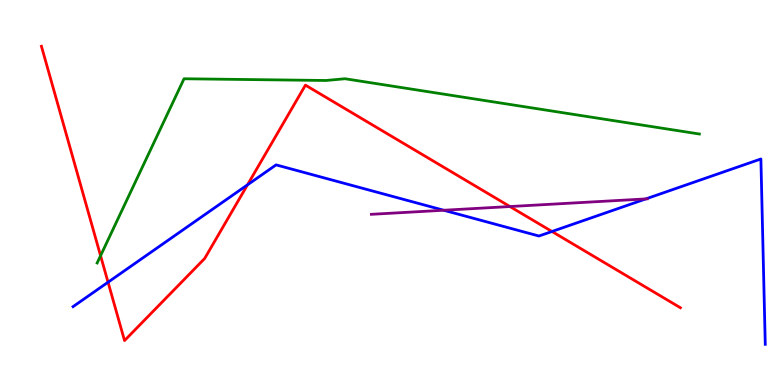[{'lines': ['blue', 'red'], 'intersections': [{'x': 1.39, 'y': 2.67}, {'x': 3.19, 'y': 5.2}, {'x': 7.12, 'y': 3.99}]}, {'lines': ['green', 'red'], 'intersections': [{'x': 1.3, 'y': 3.36}]}, {'lines': ['purple', 'red'], 'intersections': [{'x': 6.58, 'y': 4.64}]}, {'lines': ['blue', 'green'], 'intersections': []}, {'lines': ['blue', 'purple'], 'intersections': [{'x': 5.73, 'y': 4.54}, {'x': 8.33, 'y': 4.83}]}, {'lines': ['green', 'purple'], 'intersections': []}]